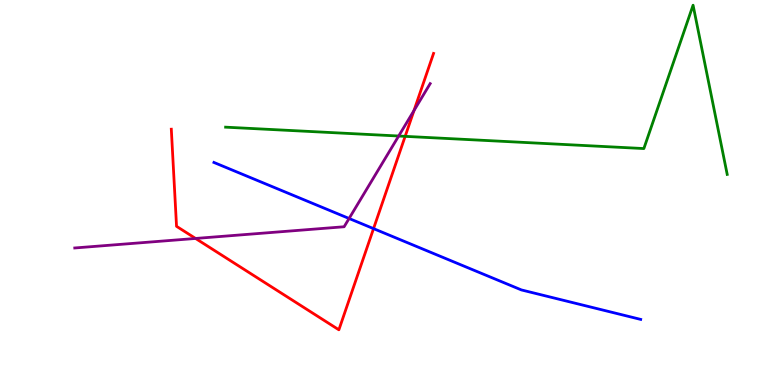[{'lines': ['blue', 'red'], 'intersections': [{'x': 4.82, 'y': 4.06}]}, {'lines': ['green', 'red'], 'intersections': [{'x': 5.23, 'y': 6.46}]}, {'lines': ['purple', 'red'], 'intersections': [{'x': 2.52, 'y': 3.81}, {'x': 5.34, 'y': 7.13}]}, {'lines': ['blue', 'green'], 'intersections': []}, {'lines': ['blue', 'purple'], 'intersections': [{'x': 4.5, 'y': 4.33}]}, {'lines': ['green', 'purple'], 'intersections': [{'x': 5.14, 'y': 6.47}]}]